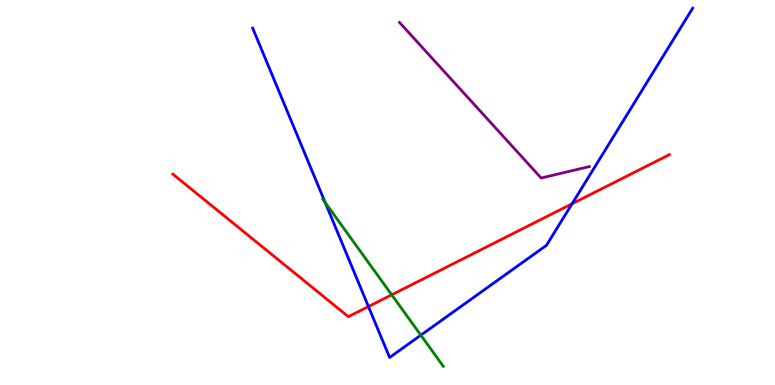[{'lines': ['blue', 'red'], 'intersections': [{'x': 4.75, 'y': 2.04}, {'x': 7.38, 'y': 4.71}]}, {'lines': ['green', 'red'], 'intersections': [{'x': 5.05, 'y': 2.34}]}, {'lines': ['purple', 'red'], 'intersections': []}, {'lines': ['blue', 'green'], 'intersections': [{'x': 4.2, 'y': 4.74}, {'x': 5.43, 'y': 1.29}]}, {'lines': ['blue', 'purple'], 'intersections': []}, {'lines': ['green', 'purple'], 'intersections': []}]